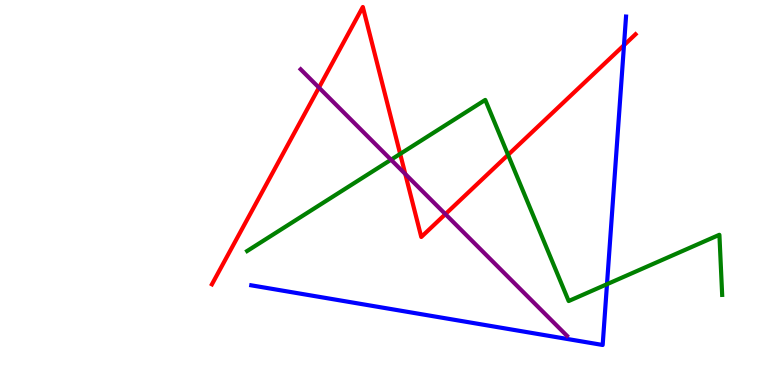[{'lines': ['blue', 'red'], 'intersections': [{'x': 8.05, 'y': 8.83}]}, {'lines': ['green', 'red'], 'intersections': [{'x': 5.16, 'y': 6.0}, {'x': 6.56, 'y': 5.98}]}, {'lines': ['purple', 'red'], 'intersections': [{'x': 4.12, 'y': 7.72}, {'x': 5.23, 'y': 5.48}, {'x': 5.75, 'y': 4.44}]}, {'lines': ['blue', 'green'], 'intersections': [{'x': 7.83, 'y': 2.62}]}, {'lines': ['blue', 'purple'], 'intersections': []}, {'lines': ['green', 'purple'], 'intersections': [{'x': 5.05, 'y': 5.85}]}]